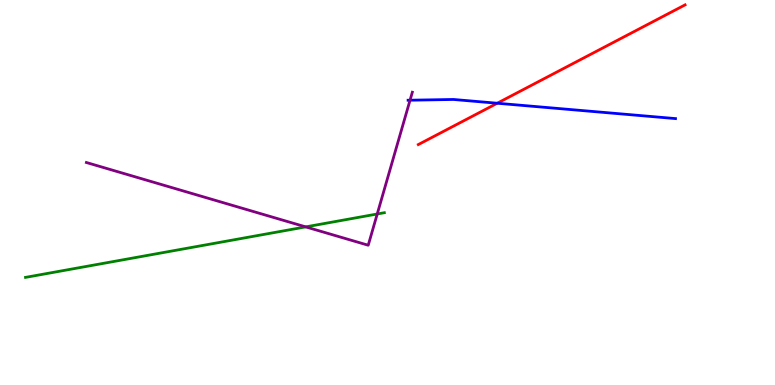[{'lines': ['blue', 'red'], 'intersections': [{'x': 6.42, 'y': 7.32}]}, {'lines': ['green', 'red'], 'intersections': []}, {'lines': ['purple', 'red'], 'intersections': []}, {'lines': ['blue', 'green'], 'intersections': []}, {'lines': ['blue', 'purple'], 'intersections': [{'x': 5.29, 'y': 7.4}]}, {'lines': ['green', 'purple'], 'intersections': [{'x': 3.94, 'y': 4.11}, {'x': 4.87, 'y': 4.44}]}]